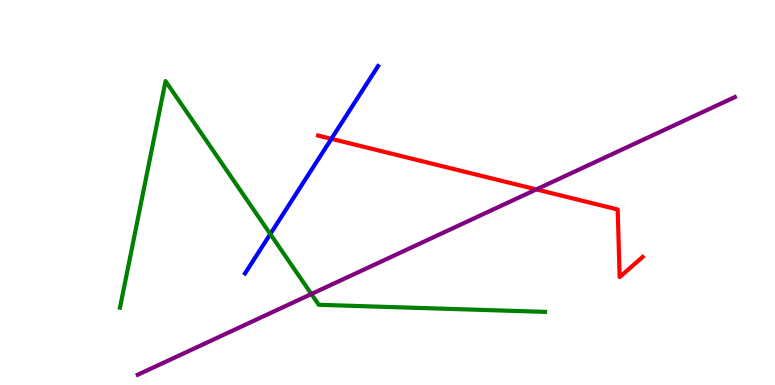[{'lines': ['blue', 'red'], 'intersections': [{'x': 4.28, 'y': 6.39}]}, {'lines': ['green', 'red'], 'intersections': []}, {'lines': ['purple', 'red'], 'intersections': [{'x': 6.92, 'y': 5.08}]}, {'lines': ['blue', 'green'], 'intersections': [{'x': 3.49, 'y': 3.92}]}, {'lines': ['blue', 'purple'], 'intersections': []}, {'lines': ['green', 'purple'], 'intersections': [{'x': 4.02, 'y': 2.36}]}]